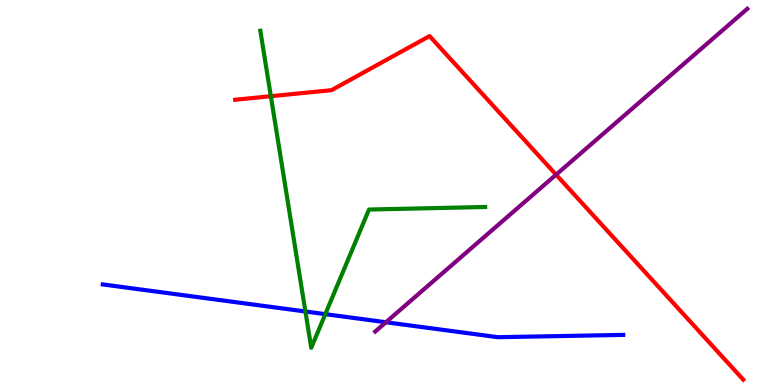[{'lines': ['blue', 'red'], 'intersections': []}, {'lines': ['green', 'red'], 'intersections': [{'x': 3.49, 'y': 7.5}]}, {'lines': ['purple', 'red'], 'intersections': [{'x': 7.18, 'y': 5.46}]}, {'lines': ['blue', 'green'], 'intersections': [{'x': 3.94, 'y': 1.91}, {'x': 4.2, 'y': 1.84}]}, {'lines': ['blue', 'purple'], 'intersections': [{'x': 4.98, 'y': 1.63}]}, {'lines': ['green', 'purple'], 'intersections': []}]